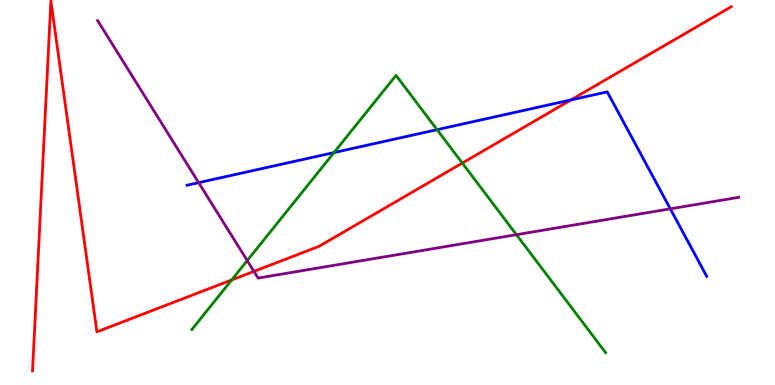[{'lines': ['blue', 'red'], 'intersections': [{'x': 7.37, 'y': 7.4}]}, {'lines': ['green', 'red'], 'intersections': [{'x': 2.99, 'y': 2.73}, {'x': 5.97, 'y': 5.76}]}, {'lines': ['purple', 'red'], 'intersections': [{'x': 3.28, 'y': 2.95}]}, {'lines': ['blue', 'green'], 'intersections': [{'x': 4.31, 'y': 6.04}, {'x': 5.64, 'y': 6.63}]}, {'lines': ['blue', 'purple'], 'intersections': [{'x': 2.56, 'y': 5.26}, {'x': 8.65, 'y': 4.58}]}, {'lines': ['green', 'purple'], 'intersections': [{'x': 3.19, 'y': 3.23}, {'x': 6.66, 'y': 3.9}]}]